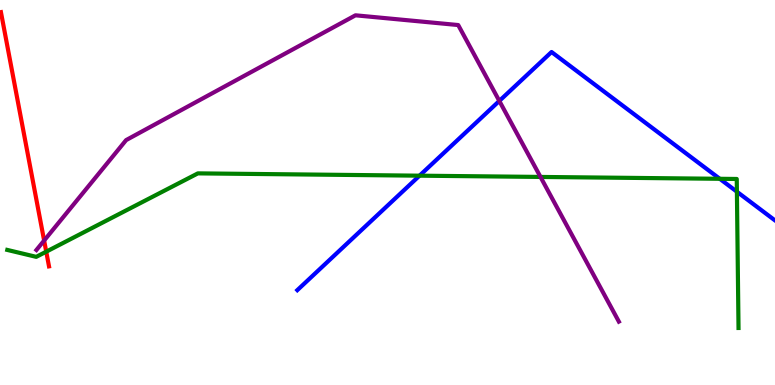[{'lines': ['blue', 'red'], 'intersections': []}, {'lines': ['green', 'red'], 'intersections': [{'x': 0.597, 'y': 3.46}]}, {'lines': ['purple', 'red'], 'intersections': [{'x': 0.569, 'y': 3.75}]}, {'lines': ['blue', 'green'], 'intersections': [{'x': 5.41, 'y': 5.44}, {'x': 9.29, 'y': 5.36}, {'x': 9.51, 'y': 5.02}]}, {'lines': ['blue', 'purple'], 'intersections': [{'x': 6.44, 'y': 7.38}]}, {'lines': ['green', 'purple'], 'intersections': [{'x': 6.97, 'y': 5.4}]}]